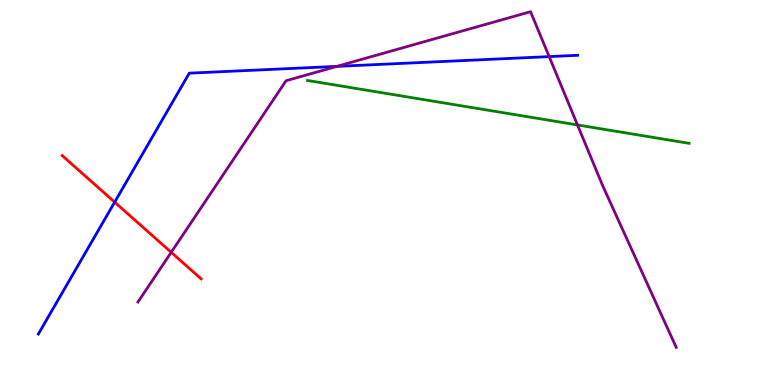[{'lines': ['blue', 'red'], 'intersections': [{'x': 1.48, 'y': 4.75}]}, {'lines': ['green', 'red'], 'intersections': []}, {'lines': ['purple', 'red'], 'intersections': [{'x': 2.21, 'y': 3.45}]}, {'lines': ['blue', 'green'], 'intersections': []}, {'lines': ['blue', 'purple'], 'intersections': [{'x': 4.35, 'y': 8.28}, {'x': 7.09, 'y': 8.53}]}, {'lines': ['green', 'purple'], 'intersections': [{'x': 7.45, 'y': 6.75}]}]